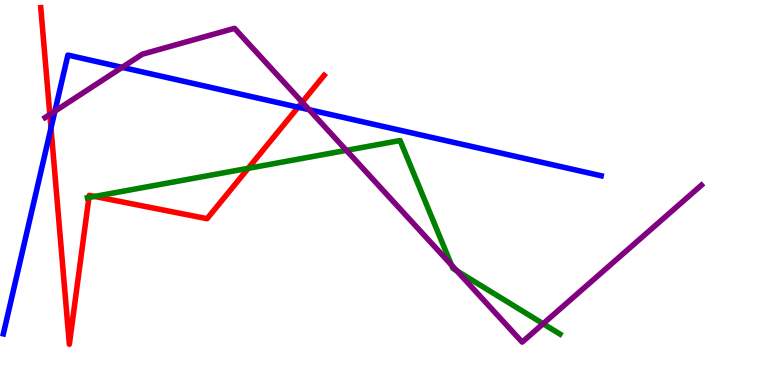[{'lines': ['blue', 'red'], 'intersections': [{'x': 0.658, 'y': 6.67}, {'x': 3.85, 'y': 7.22}]}, {'lines': ['green', 'red'], 'intersections': [{'x': 1.15, 'y': 4.87}, {'x': 1.22, 'y': 4.9}, {'x': 3.2, 'y': 5.63}]}, {'lines': ['purple', 'red'], 'intersections': [{'x': 0.643, 'y': 7.03}, {'x': 3.9, 'y': 7.35}]}, {'lines': ['blue', 'green'], 'intersections': []}, {'lines': ['blue', 'purple'], 'intersections': [{'x': 0.708, 'y': 7.11}, {'x': 1.58, 'y': 8.25}, {'x': 3.99, 'y': 7.15}]}, {'lines': ['green', 'purple'], 'intersections': [{'x': 4.47, 'y': 6.09}, {'x': 5.83, 'y': 3.12}, {'x': 5.89, 'y': 2.97}, {'x': 7.01, 'y': 1.59}]}]